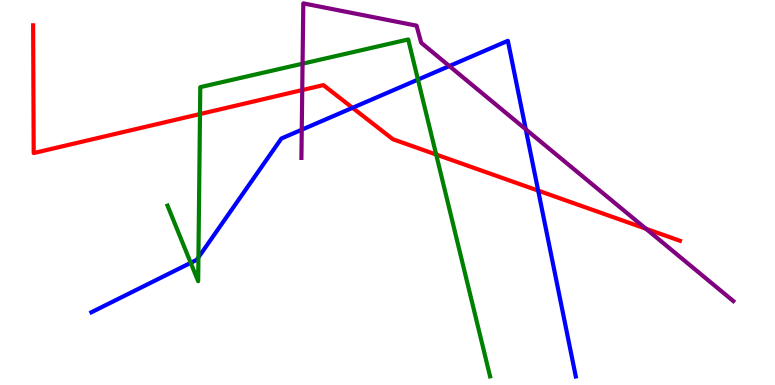[{'lines': ['blue', 'red'], 'intersections': [{'x': 4.55, 'y': 7.2}, {'x': 6.94, 'y': 5.05}]}, {'lines': ['green', 'red'], 'intersections': [{'x': 2.58, 'y': 7.04}, {'x': 5.63, 'y': 5.99}]}, {'lines': ['purple', 'red'], 'intersections': [{'x': 3.9, 'y': 7.66}, {'x': 8.33, 'y': 4.06}]}, {'lines': ['blue', 'green'], 'intersections': [{'x': 2.46, 'y': 3.17}, {'x': 2.56, 'y': 3.31}, {'x': 5.39, 'y': 7.93}]}, {'lines': ['blue', 'purple'], 'intersections': [{'x': 3.89, 'y': 6.63}, {'x': 5.8, 'y': 8.28}, {'x': 6.78, 'y': 6.64}]}, {'lines': ['green', 'purple'], 'intersections': [{'x': 3.9, 'y': 8.35}]}]